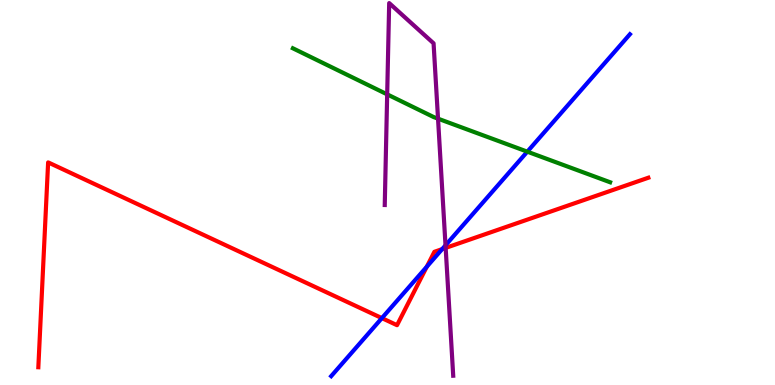[{'lines': ['blue', 'red'], 'intersections': [{'x': 4.93, 'y': 1.74}, {'x': 5.51, 'y': 3.07}, {'x': 5.71, 'y': 3.53}]}, {'lines': ['green', 'red'], 'intersections': []}, {'lines': ['purple', 'red'], 'intersections': [{'x': 5.75, 'y': 3.56}]}, {'lines': ['blue', 'green'], 'intersections': [{'x': 6.8, 'y': 6.06}]}, {'lines': ['blue', 'purple'], 'intersections': [{'x': 5.75, 'y': 3.63}]}, {'lines': ['green', 'purple'], 'intersections': [{'x': 5.0, 'y': 7.55}, {'x': 5.65, 'y': 6.92}]}]